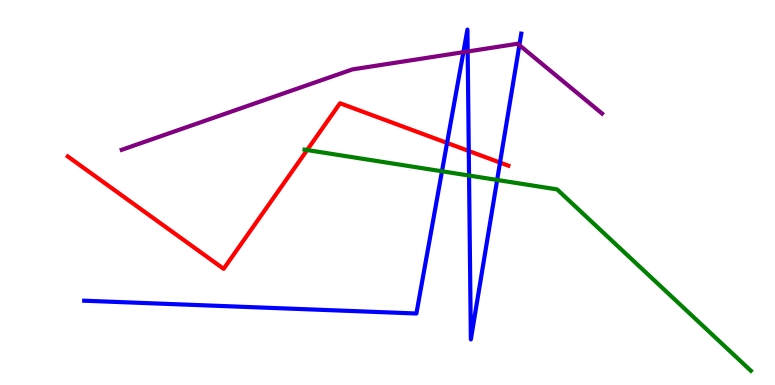[{'lines': ['blue', 'red'], 'intersections': [{'x': 5.77, 'y': 6.29}, {'x': 6.05, 'y': 6.08}, {'x': 6.45, 'y': 5.78}]}, {'lines': ['green', 'red'], 'intersections': [{'x': 3.96, 'y': 6.1}]}, {'lines': ['purple', 'red'], 'intersections': []}, {'lines': ['blue', 'green'], 'intersections': [{'x': 5.7, 'y': 5.55}, {'x': 6.05, 'y': 5.44}, {'x': 6.41, 'y': 5.33}]}, {'lines': ['blue', 'purple'], 'intersections': [{'x': 5.98, 'y': 8.64}, {'x': 6.03, 'y': 8.66}, {'x': 6.7, 'y': 8.83}]}, {'lines': ['green', 'purple'], 'intersections': []}]